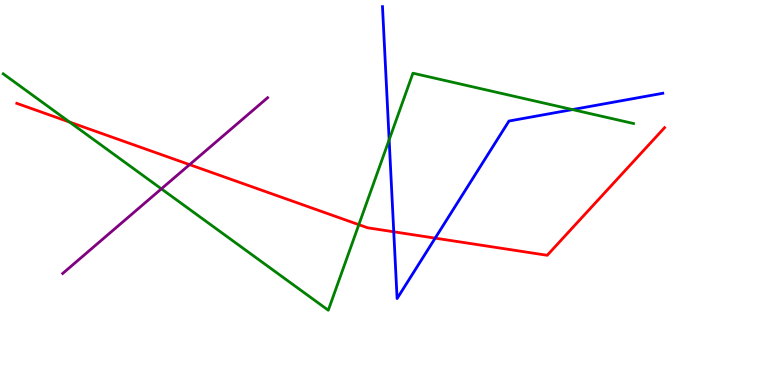[{'lines': ['blue', 'red'], 'intersections': [{'x': 5.08, 'y': 3.98}, {'x': 5.62, 'y': 3.81}]}, {'lines': ['green', 'red'], 'intersections': [{'x': 0.897, 'y': 6.83}, {'x': 4.63, 'y': 4.16}]}, {'lines': ['purple', 'red'], 'intersections': [{'x': 2.45, 'y': 5.72}]}, {'lines': ['blue', 'green'], 'intersections': [{'x': 5.02, 'y': 6.37}, {'x': 7.39, 'y': 7.15}]}, {'lines': ['blue', 'purple'], 'intersections': []}, {'lines': ['green', 'purple'], 'intersections': [{'x': 2.08, 'y': 5.1}]}]